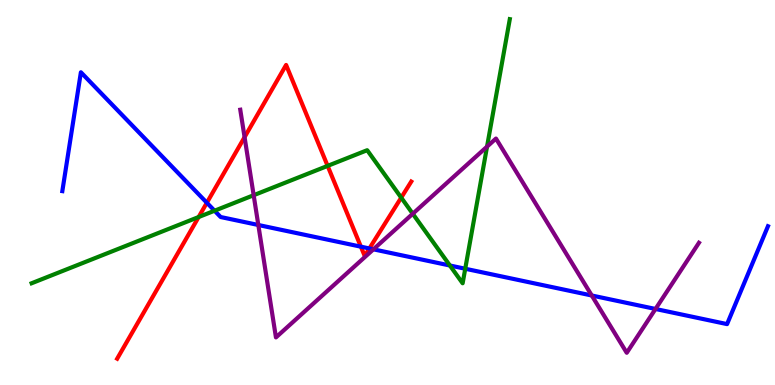[{'lines': ['blue', 'red'], 'intersections': [{'x': 2.67, 'y': 4.73}, {'x': 4.66, 'y': 3.59}, {'x': 4.77, 'y': 3.55}]}, {'lines': ['green', 'red'], 'intersections': [{'x': 2.56, 'y': 4.36}, {'x': 4.23, 'y': 5.69}, {'x': 5.18, 'y': 4.87}]}, {'lines': ['purple', 'red'], 'intersections': [{'x': 3.16, 'y': 6.44}]}, {'lines': ['blue', 'green'], 'intersections': [{'x': 2.77, 'y': 4.53}, {'x': 5.8, 'y': 3.1}, {'x': 6.0, 'y': 3.02}]}, {'lines': ['blue', 'purple'], 'intersections': [{'x': 3.33, 'y': 4.16}, {'x': 4.82, 'y': 3.52}, {'x': 7.64, 'y': 2.32}, {'x': 8.46, 'y': 1.97}]}, {'lines': ['green', 'purple'], 'intersections': [{'x': 3.27, 'y': 4.93}, {'x': 5.33, 'y': 4.45}, {'x': 6.28, 'y': 6.19}]}]